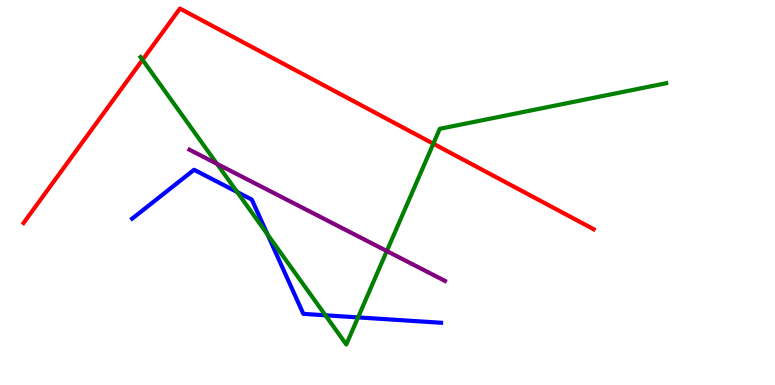[{'lines': ['blue', 'red'], 'intersections': []}, {'lines': ['green', 'red'], 'intersections': [{'x': 1.84, 'y': 8.45}, {'x': 5.59, 'y': 6.27}]}, {'lines': ['purple', 'red'], 'intersections': []}, {'lines': ['blue', 'green'], 'intersections': [{'x': 3.06, 'y': 5.01}, {'x': 3.45, 'y': 3.91}, {'x': 4.2, 'y': 1.81}, {'x': 4.62, 'y': 1.76}]}, {'lines': ['blue', 'purple'], 'intersections': []}, {'lines': ['green', 'purple'], 'intersections': [{'x': 2.8, 'y': 5.74}, {'x': 4.99, 'y': 3.48}]}]